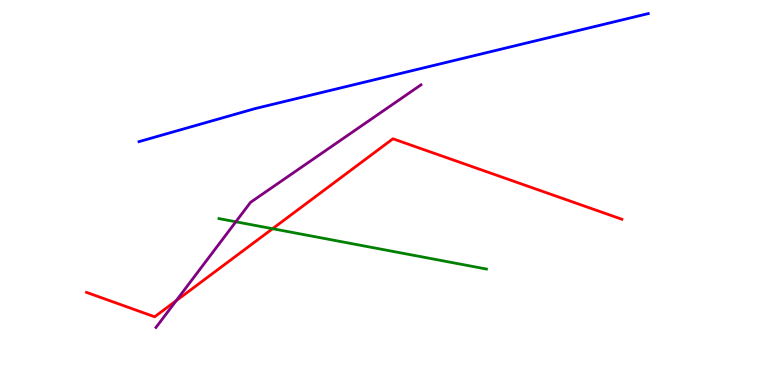[{'lines': ['blue', 'red'], 'intersections': []}, {'lines': ['green', 'red'], 'intersections': [{'x': 3.52, 'y': 4.06}]}, {'lines': ['purple', 'red'], 'intersections': [{'x': 2.27, 'y': 2.19}]}, {'lines': ['blue', 'green'], 'intersections': []}, {'lines': ['blue', 'purple'], 'intersections': []}, {'lines': ['green', 'purple'], 'intersections': [{'x': 3.04, 'y': 4.24}]}]